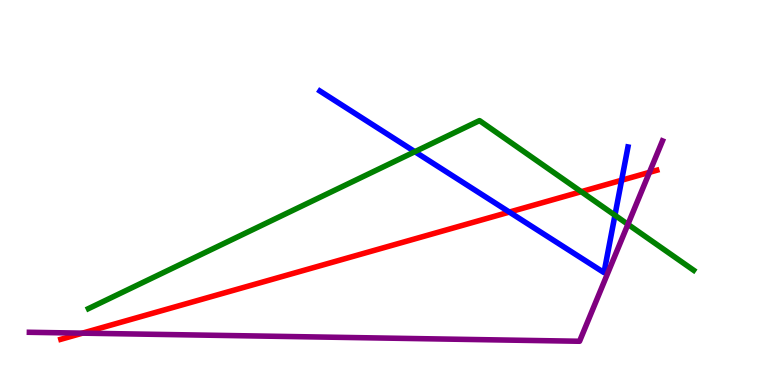[{'lines': ['blue', 'red'], 'intersections': [{'x': 6.57, 'y': 4.49}, {'x': 8.02, 'y': 5.32}]}, {'lines': ['green', 'red'], 'intersections': [{'x': 7.5, 'y': 5.02}]}, {'lines': ['purple', 'red'], 'intersections': [{'x': 1.06, 'y': 1.35}, {'x': 8.38, 'y': 5.52}]}, {'lines': ['blue', 'green'], 'intersections': [{'x': 5.35, 'y': 6.06}, {'x': 7.93, 'y': 4.41}]}, {'lines': ['blue', 'purple'], 'intersections': []}, {'lines': ['green', 'purple'], 'intersections': [{'x': 8.1, 'y': 4.17}]}]